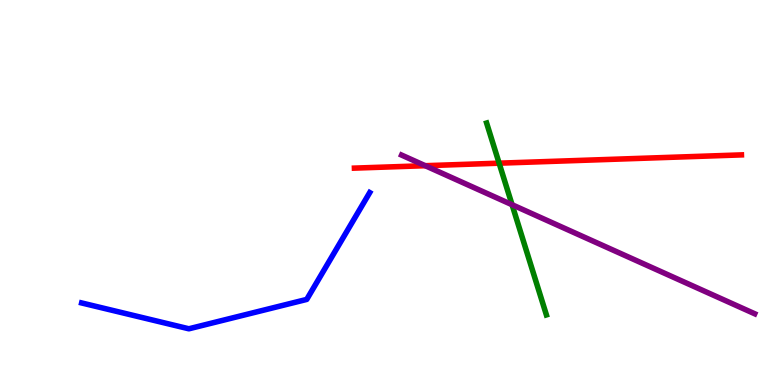[{'lines': ['blue', 'red'], 'intersections': []}, {'lines': ['green', 'red'], 'intersections': [{'x': 6.44, 'y': 5.76}]}, {'lines': ['purple', 'red'], 'intersections': [{'x': 5.49, 'y': 5.7}]}, {'lines': ['blue', 'green'], 'intersections': []}, {'lines': ['blue', 'purple'], 'intersections': []}, {'lines': ['green', 'purple'], 'intersections': [{'x': 6.61, 'y': 4.68}]}]